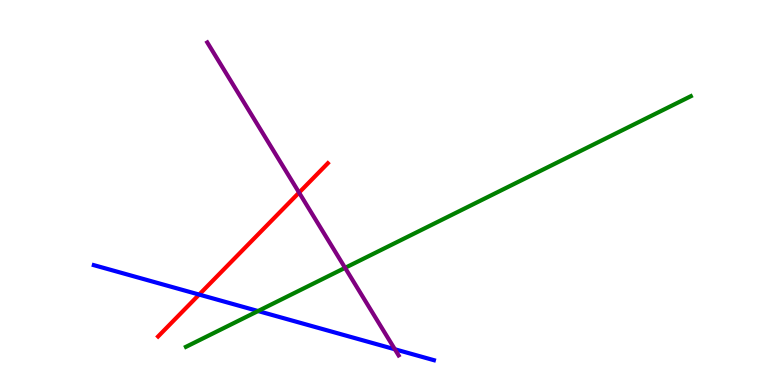[{'lines': ['blue', 'red'], 'intersections': [{'x': 2.57, 'y': 2.35}]}, {'lines': ['green', 'red'], 'intersections': []}, {'lines': ['purple', 'red'], 'intersections': [{'x': 3.86, 'y': 5.0}]}, {'lines': ['blue', 'green'], 'intersections': [{'x': 3.33, 'y': 1.92}]}, {'lines': ['blue', 'purple'], 'intersections': [{'x': 5.1, 'y': 0.928}]}, {'lines': ['green', 'purple'], 'intersections': [{'x': 4.45, 'y': 3.04}]}]